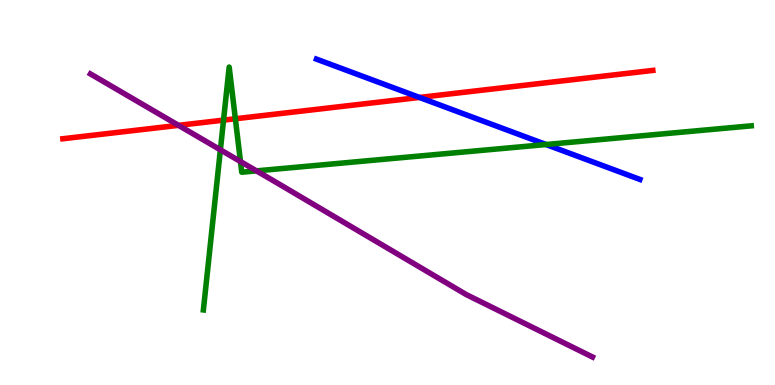[{'lines': ['blue', 'red'], 'intersections': [{'x': 5.41, 'y': 7.47}]}, {'lines': ['green', 'red'], 'intersections': [{'x': 2.88, 'y': 6.88}, {'x': 3.04, 'y': 6.92}]}, {'lines': ['purple', 'red'], 'intersections': [{'x': 2.3, 'y': 6.74}]}, {'lines': ['blue', 'green'], 'intersections': [{'x': 7.05, 'y': 6.25}]}, {'lines': ['blue', 'purple'], 'intersections': []}, {'lines': ['green', 'purple'], 'intersections': [{'x': 2.84, 'y': 6.11}, {'x': 3.1, 'y': 5.8}, {'x': 3.31, 'y': 5.56}]}]